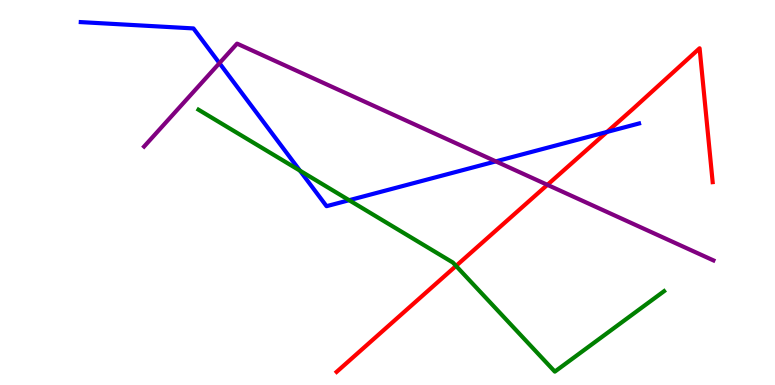[{'lines': ['blue', 'red'], 'intersections': [{'x': 7.83, 'y': 6.57}]}, {'lines': ['green', 'red'], 'intersections': [{'x': 5.88, 'y': 3.09}]}, {'lines': ['purple', 'red'], 'intersections': [{'x': 7.06, 'y': 5.2}]}, {'lines': ['blue', 'green'], 'intersections': [{'x': 3.87, 'y': 5.57}, {'x': 4.51, 'y': 4.8}]}, {'lines': ['blue', 'purple'], 'intersections': [{'x': 2.83, 'y': 8.36}, {'x': 6.4, 'y': 5.81}]}, {'lines': ['green', 'purple'], 'intersections': []}]